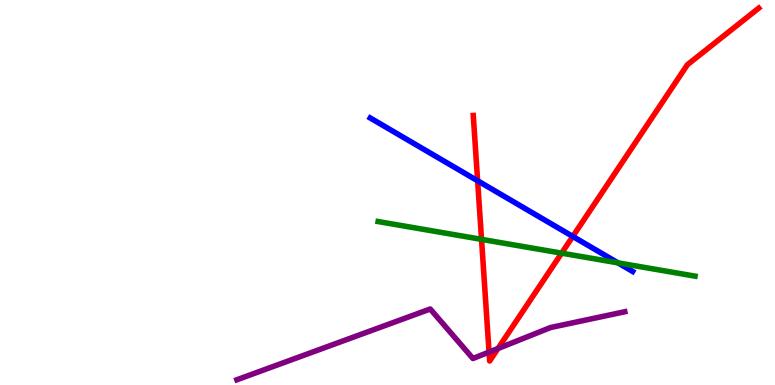[{'lines': ['blue', 'red'], 'intersections': [{'x': 6.16, 'y': 5.3}, {'x': 7.39, 'y': 3.86}]}, {'lines': ['green', 'red'], 'intersections': [{'x': 6.21, 'y': 3.78}, {'x': 7.25, 'y': 3.42}]}, {'lines': ['purple', 'red'], 'intersections': [{'x': 6.31, 'y': 0.855}, {'x': 6.43, 'y': 0.948}]}, {'lines': ['blue', 'green'], 'intersections': [{'x': 7.97, 'y': 3.17}]}, {'lines': ['blue', 'purple'], 'intersections': []}, {'lines': ['green', 'purple'], 'intersections': []}]